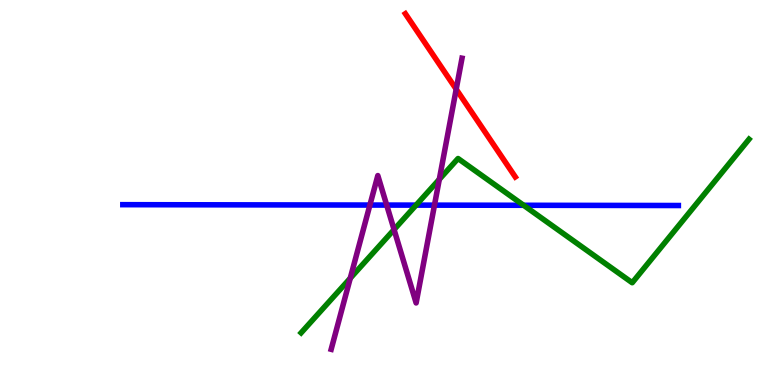[{'lines': ['blue', 'red'], 'intersections': []}, {'lines': ['green', 'red'], 'intersections': []}, {'lines': ['purple', 'red'], 'intersections': [{'x': 5.89, 'y': 7.68}]}, {'lines': ['blue', 'green'], 'intersections': [{'x': 5.37, 'y': 4.67}, {'x': 6.76, 'y': 4.67}]}, {'lines': ['blue', 'purple'], 'intersections': [{'x': 4.77, 'y': 4.67}, {'x': 4.99, 'y': 4.67}, {'x': 5.61, 'y': 4.67}]}, {'lines': ['green', 'purple'], 'intersections': [{'x': 4.52, 'y': 2.77}, {'x': 5.08, 'y': 4.04}, {'x': 5.67, 'y': 5.34}]}]